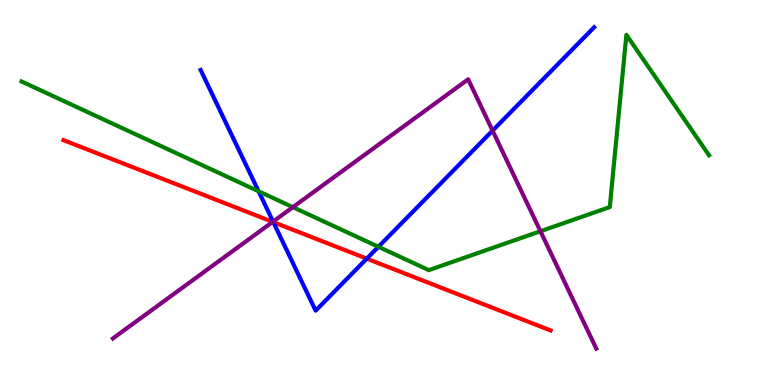[{'lines': ['blue', 'red'], 'intersections': [{'x': 3.53, 'y': 4.23}, {'x': 4.73, 'y': 3.28}]}, {'lines': ['green', 'red'], 'intersections': []}, {'lines': ['purple', 'red'], 'intersections': [{'x': 3.52, 'y': 4.24}]}, {'lines': ['blue', 'green'], 'intersections': [{'x': 3.34, 'y': 5.03}, {'x': 4.88, 'y': 3.59}]}, {'lines': ['blue', 'purple'], 'intersections': [{'x': 3.52, 'y': 4.24}, {'x': 6.36, 'y': 6.61}]}, {'lines': ['green', 'purple'], 'intersections': [{'x': 3.78, 'y': 4.62}, {'x': 6.97, 'y': 3.99}]}]